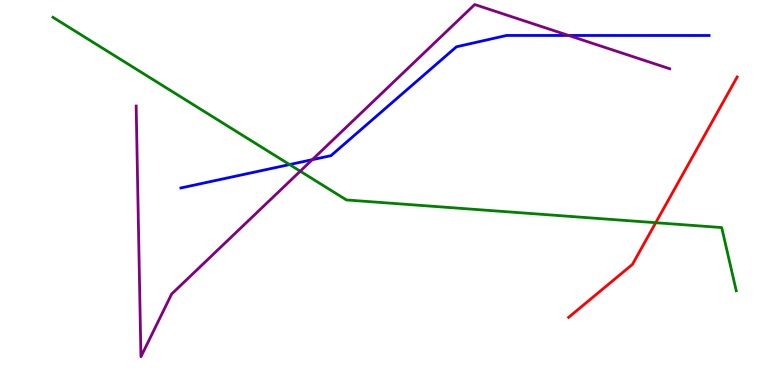[{'lines': ['blue', 'red'], 'intersections': []}, {'lines': ['green', 'red'], 'intersections': [{'x': 8.46, 'y': 4.22}]}, {'lines': ['purple', 'red'], 'intersections': []}, {'lines': ['blue', 'green'], 'intersections': [{'x': 3.74, 'y': 5.73}]}, {'lines': ['blue', 'purple'], 'intersections': [{'x': 4.03, 'y': 5.85}, {'x': 7.34, 'y': 9.08}]}, {'lines': ['green', 'purple'], 'intersections': [{'x': 3.87, 'y': 5.55}]}]